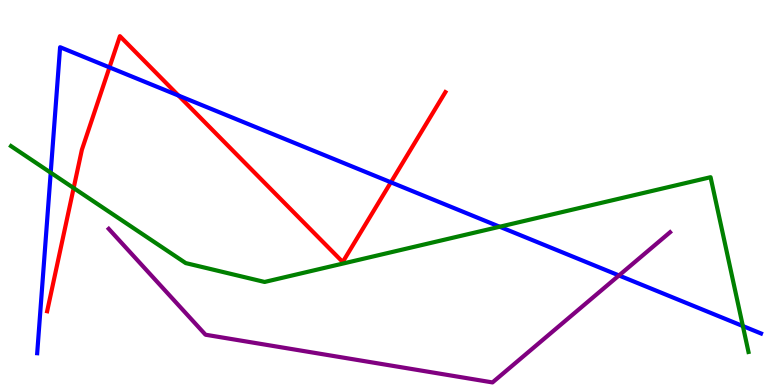[{'lines': ['blue', 'red'], 'intersections': [{'x': 1.41, 'y': 8.25}, {'x': 2.3, 'y': 7.52}, {'x': 5.04, 'y': 5.26}]}, {'lines': ['green', 'red'], 'intersections': [{'x': 0.95, 'y': 5.12}]}, {'lines': ['purple', 'red'], 'intersections': []}, {'lines': ['blue', 'green'], 'intersections': [{'x': 0.654, 'y': 5.51}, {'x': 6.45, 'y': 4.11}, {'x': 9.59, 'y': 1.53}]}, {'lines': ['blue', 'purple'], 'intersections': [{'x': 7.99, 'y': 2.85}]}, {'lines': ['green', 'purple'], 'intersections': []}]